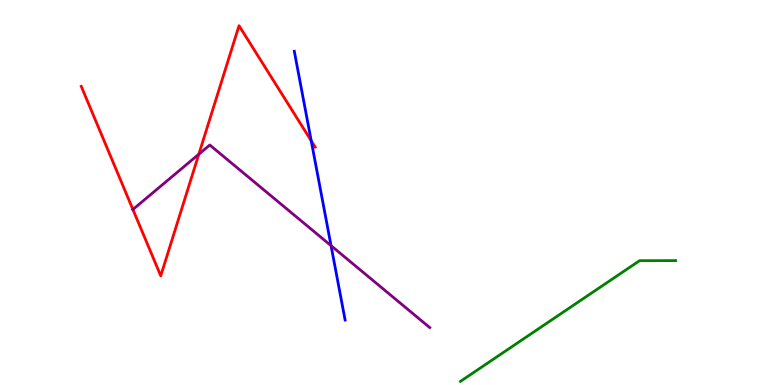[{'lines': ['blue', 'red'], 'intersections': [{'x': 4.02, 'y': 6.34}]}, {'lines': ['green', 'red'], 'intersections': []}, {'lines': ['purple', 'red'], 'intersections': [{'x': 1.71, 'y': 4.56}, {'x': 2.57, 'y': 5.99}]}, {'lines': ['blue', 'green'], 'intersections': []}, {'lines': ['blue', 'purple'], 'intersections': [{'x': 4.27, 'y': 3.62}]}, {'lines': ['green', 'purple'], 'intersections': []}]